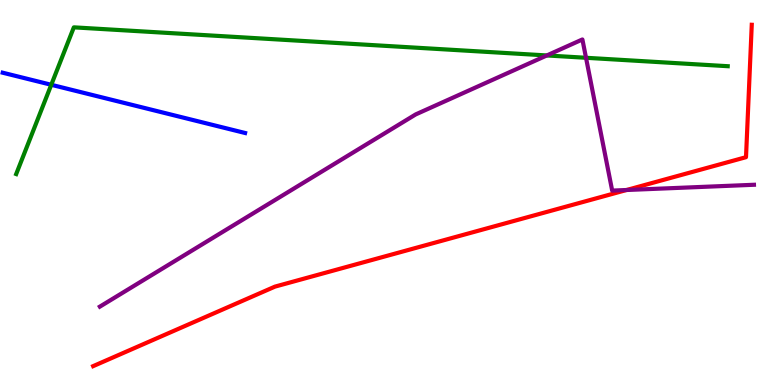[{'lines': ['blue', 'red'], 'intersections': []}, {'lines': ['green', 'red'], 'intersections': []}, {'lines': ['purple', 'red'], 'intersections': [{'x': 8.08, 'y': 5.06}]}, {'lines': ['blue', 'green'], 'intersections': [{'x': 0.662, 'y': 7.8}]}, {'lines': ['blue', 'purple'], 'intersections': []}, {'lines': ['green', 'purple'], 'intersections': [{'x': 7.06, 'y': 8.56}, {'x': 7.56, 'y': 8.5}]}]